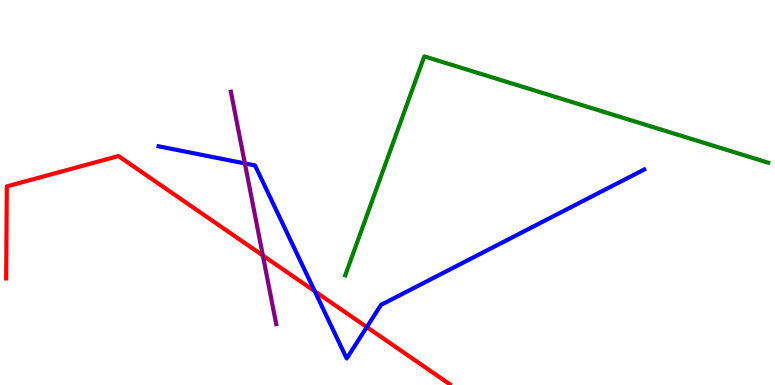[{'lines': ['blue', 'red'], 'intersections': [{'x': 4.06, 'y': 2.44}, {'x': 4.73, 'y': 1.5}]}, {'lines': ['green', 'red'], 'intersections': []}, {'lines': ['purple', 'red'], 'intersections': [{'x': 3.39, 'y': 3.36}]}, {'lines': ['blue', 'green'], 'intersections': []}, {'lines': ['blue', 'purple'], 'intersections': [{'x': 3.16, 'y': 5.75}]}, {'lines': ['green', 'purple'], 'intersections': []}]